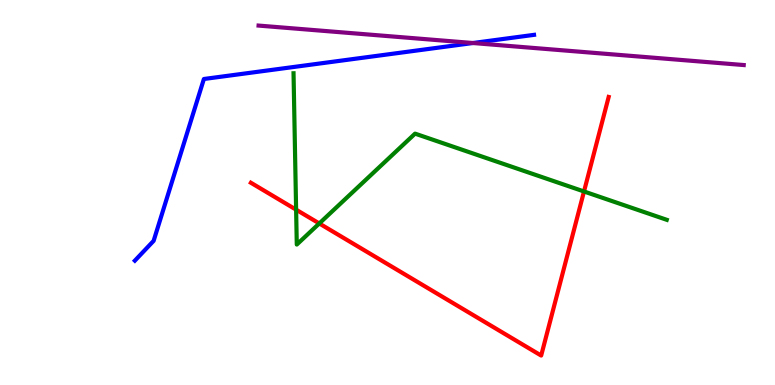[{'lines': ['blue', 'red'], 'intersections': []}, {'lines': ['green', 'red'], 'intersections': [{'x': 3.82, 'y': 4.55}, {'x': 4.12, 'y': 4.2}, {'x': 7.54, 'y': 5.03}]}, {'lines': ['purple', 'red'], 'intersections': []}, {'lines': ['blue', 'green'], 'intersections': []}, {'lines': ['blue', 'purple'], 'intersections': [{'x': 6.1, 'y': 8.88}]}, {'lines': ['green', 'purple'], 'intersections': []}]